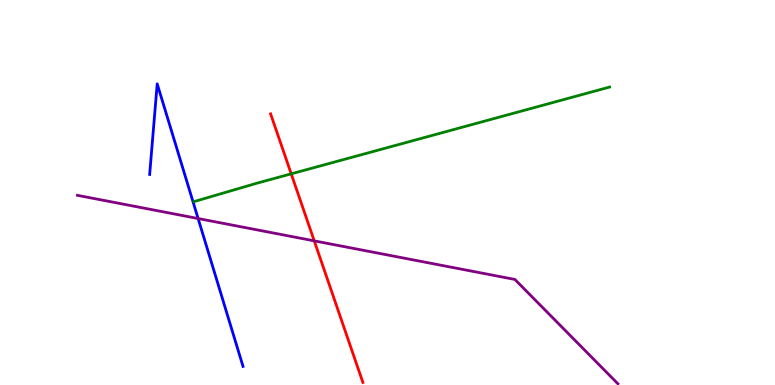[{'lines': ['blue', 'red'], 'intersections': []}, {'lines': ['green', 'red'], 'intersections': [{'x': 3.76, 'y': 5.48}]}, {'lines': ['purple', 'red'], 'intersections': [{'x': 4.05, 'y': 3.74}]}, {'lines': ['blue', 'green'], 'intersections': []}, {'lines': ['blue', 'purple'], 'intersections': [{'x': 2.56, 'y': 4.32}]}, {'lines': ['green', 'purple'], 'intersections': []}]